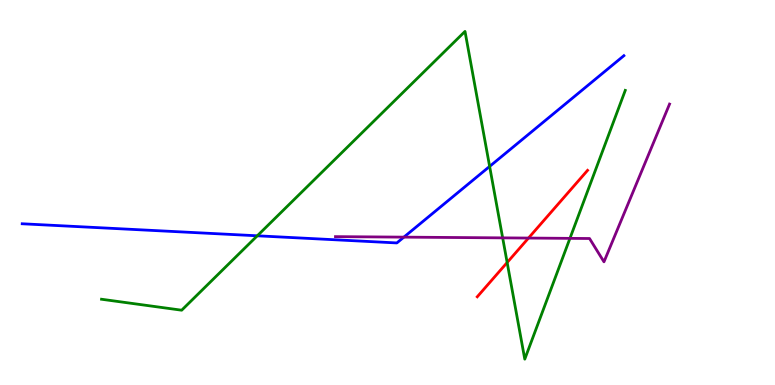[{'lines': ['blue', 'red'], 'intersections': []}, {'lines': ['green', 'red'], 'intersections': [{'x': 6.54, 'y': 3.18}]}, {'lines': ['purple', 'red'], 'intersections': [{'x': 6.82, 'y': 3.82}]}, {'lines': ['blue', 'green'], 'intersections': [{'x': 3.32, 'y': 3.88}, {'x': 6.32, 'y': 5.68}]}, {'lines': ['blue', 'purple'], 'intersections': [{'x': 5.21, 'y': 3.84}]}, {'lines': ['green', 'purple'], 'intersections': [{'x': 6.49, 'y': 3.82}, {'x': 7.35, 'y': 3.81}]}]